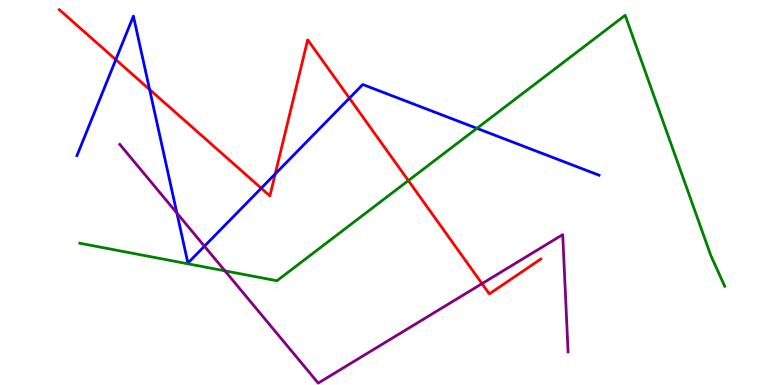[{'lines': ['blue', 'red'], 'intersections': [{'x': 1.49, 'y': 8.45}, {'x': 1.93, 'y': 7.67}, {'x': 3.37, 'y': 5.11}, {'x': 3.55, 'y': 5.48}, {'x': 4.51, 'y': 7.45}]}, {'lines': ['green', 'red'], 'intersections': [{'x': 5.27, 'y': 5.31}]}, {'lines': ['purple', 'red'], 'intersections': [{'x': 6.22, 'y': 2.63}]}, {'lines': ['blue', 'green'], 'intersections': [{'x': 6.15, 'y': 6.67}]}, {'lines': ['blue', 'purple'], 'intersections': [{'x': 2.28, 'y': 4.47}, {'x': 2.64, 'y': 3.61}]}, {'lines': ['green', 'purple'], 'intersections': [{'x': 2.9, 'y': 2.97}]}]